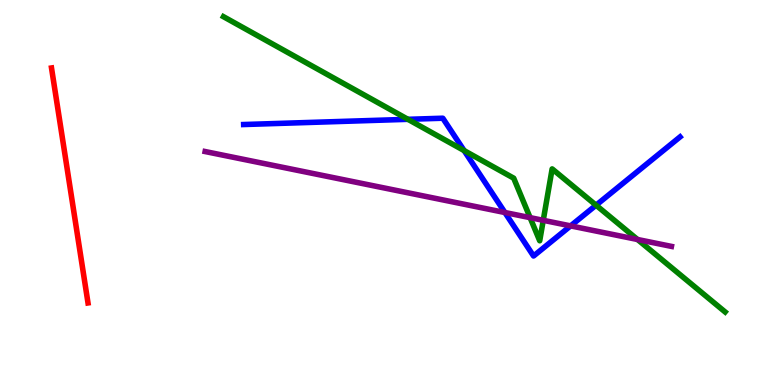[{'lines': ['blue', 'red'], 'intersections': []}, {'lines': ['green', 'red'], 'intersections': []}, {'lines': ['purple', 'red'], 'intersections': []}, {'lines': ['blue', 'green'], 'intersections': [{'x': 5.26, 'y': 6.9}, {'x': 5.99, 'y': 6.09}, {'x': 7.69, 'y': 4.67}]}, {'lines': ['blue', 'purple'], 'intersections': [{'x': 6.51, 'y': 4.48}, {'x': 7.36, 'y': 4.13}]}, {'lines': ['green', 'purple'], 'intersections': [{'x': 6.84, 'y': 4.35}, {'x': 7.01, 'y': 4.28}, {'x': 8.23, 'y': 3.78}]}]